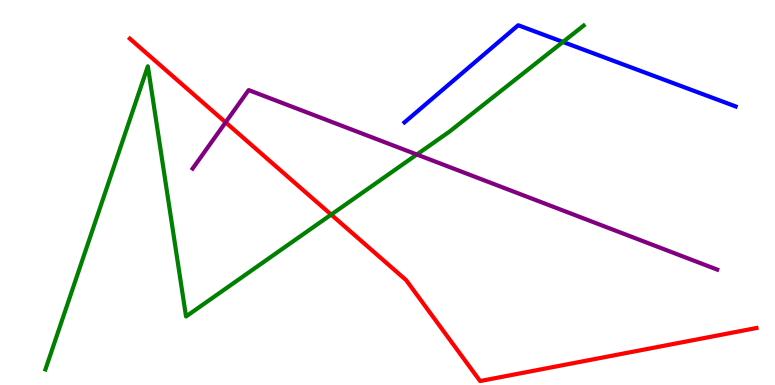[{'lines': ['blue', 'red'], 'intersections': []}, {'lines': ['green', 'red'], 'intersections': [{'x': 4.27, 'y': 4.43}]}, {'lines': ['purple', 'red'], 'intersections': [{'x': 2.91, 'y': 6.82}]}, {'lines': ['blue', 'green'], 'intersections': [{'x': 7.26, 'y': 8.91}]}, {'lines': ['blue', 'purple'], 'intersections': []}, {'lines': ['green', 'purple'], 'intersections': [{'x': 5.38, 'y': 5.99}]}]